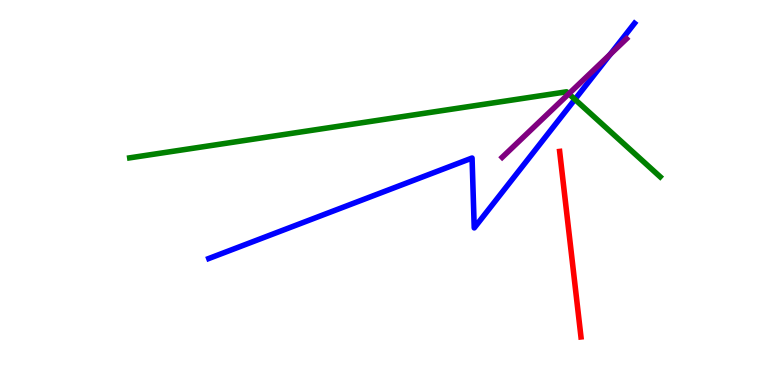[{'lines': ['blue', 'red'], 'intersections': []}, {'lines': ['green', 'red'], 'intersections': []}, {'lines': ['purple', 'red'], 'intersections': []}, {'lines': ['blue', 'green'], 'intersections': [{'x': 7.42, 'y': 7.42}]}, {'lines': ['blue', 'purple'], 'intersections': [{'x': 7.87, 'y': 8.59}]}, {'lines': ['green', 'purple'], 'intersections': [{'x': 7.34, 'y': 7.56}]}]